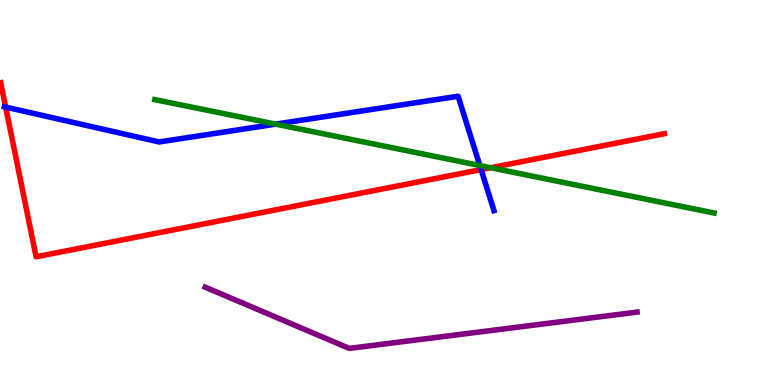[{'lines': ['blue', 'red'], 'intersections': [{'x': 0.0729, 'y': 7.22}, {'x': 6.21, 'y': 5.59}]}, {'lines': ['green', 'red'], 'intersections': [{'x': 6.33, 'y': 5.64}]}, {'lines': ['purple', 'red'], 'intersections': []}, {'lines': ['blue', 'green'], 'intersections': [{'x': 3.56, 'y': 6.78}, {'x': 6.19, 'y': 5.7}]}, {'lines': ['blue', 'purple'], 'intersections': []}, {'lines': ['green', 'purple'], 'intersections': []}]